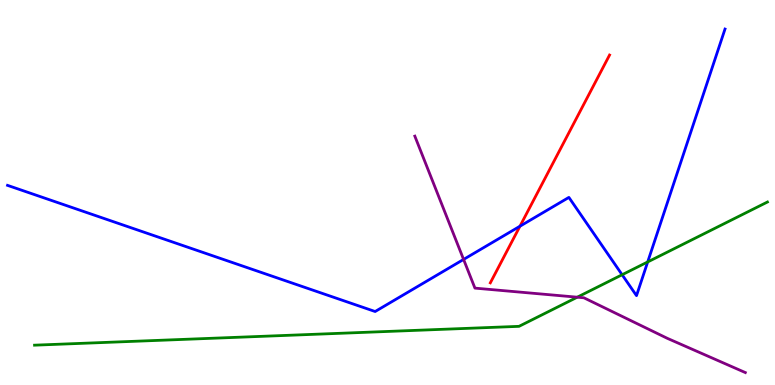[{'lines': ['blue', 'red'], 'intersections': [{'x': 6.71, 'y': 4.12}]}, {'lines': ['green', 'red'], 'intersections': []}, {'lines': ['purple', 'red'], 'intersections': []}, {'lines': ['blue', 'green'], 'intersections': [{'x': 8.03, 'y': 2.86}, {'x': 8.36, 'y': 3.2}]}, {'lines': ['blue', 'purple'], 'intersections': [{'x': 5.98, 'y': 3.26}]}, {'lines': ['green', 'purple'], 'intersections': [{'x': 7.45, 'y': 2.28}]}]